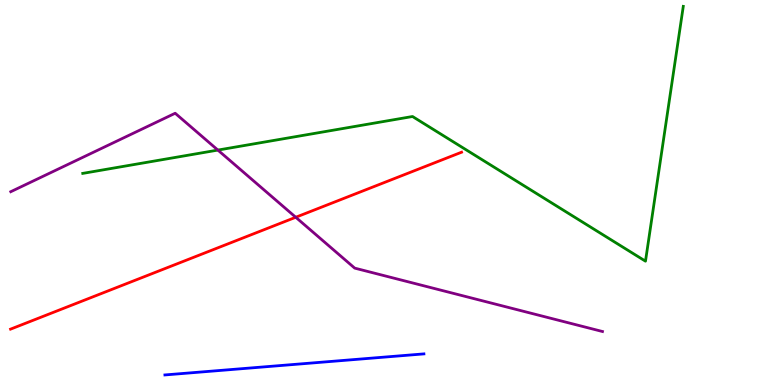[{'lines': ['blue', 'red'], 'intersections': []}, {'lines': ['green', 'red'], 'intersections': []}, {'lines': ['purple', 'red'], 'intersections': [{'x': 3.82, 'y': 4.36}]}, {'lines': ['blue', 'green'], 'intersections': []}, {'lines': ['blue', 'purple'], 'intersections': []}, {'lines': ['green', 'purple'], 'intersections': [{'x': 2.81, 'y': 6.1}]}]